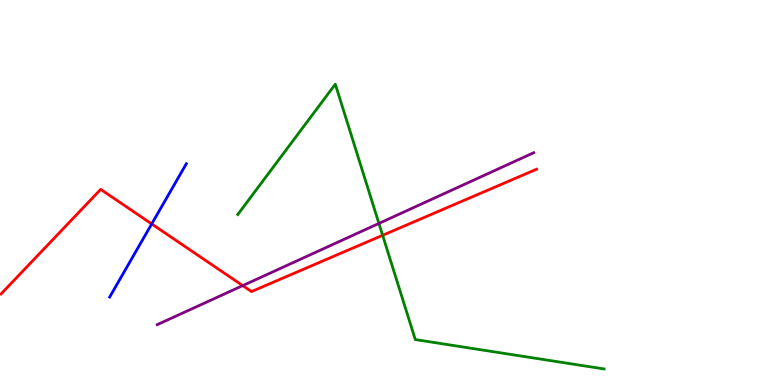[{'lines': ['blue', 'red'], 'intersections': [{'x': 1.96, 'y': 4.18}]}, {'lines': ['green', 'red'], 'intersections': [{'x': 4.94, 'y': 3.89}]}, {'lines': ['purple', 'red'], 'intersections': [{'x': 3.13, 'y': 2.58}]}, {'lines': ['blue', 'green'], 'intersections': []}, {'lines': ['blue', 'purple'], 'intersections': []}, {'lines': ['green', 'purple'], 'intersections': [{'x': 4.89, 'y': 4.2}]}]